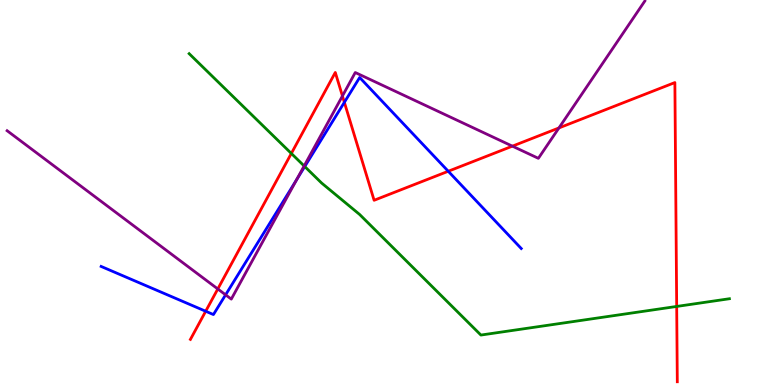[{'lines': ['blue', 'red'], 'intersections': [{'x': 2.65, 'y': 1.92}, {'x': 4.44, 'y': 7.34}, {'x': 5.78, 'y': 5.55}]}, {'lines': ['green', 'red'], 'intersections': [{'x': 3.76, 'y': 6.01}, {'x': 8.73, 'y': 2.04}]}, {'lines': ['purple', 'red'], 'intersections': [{'x': 2.81, 'y': 2.49}, {'x': 4.42, 'y': 7.51}, {'x': 6.61, 'y': 6.2}, {'x': 7.21, 'y': 6.68}]}, {'lines': ['blue', 'green'], 'intersections': [{'x': 3.93, 'y': 5.67}]}, {'lines': ['blue', 'purple'], 'intersections': [{'x': 2.91, 'y': 2.34}, {'x': 3.83, 'y': 5.33}]}, {'lines': ['green', 'purple'], 'intersections': [{'x': 3.92, 'y': 5.69}]}]